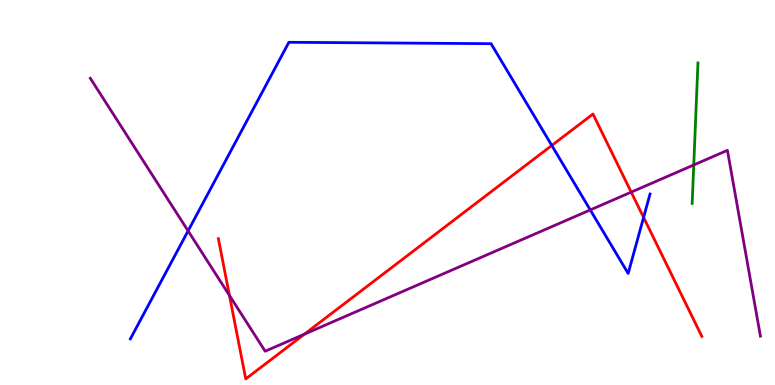[{'lines': ['blue', 'red'], 'intersections': [{'x': 7.12, 'y': 6.22}, {'x': 8.3, 'y': 4.35}]}, {'lines': ['green', 'red'], 'intersections': []}, {'lines': ['purple', 'red'], 'intersections': [{'x': 2.96, 'y': 2.33}, {'x': 3.93, 'y': 1.32}, {'x': 8.14, 'y': 5.01}]}, {'lines': ['blue', 'green'], 'intersections': []}, {'lines': ['blue', 'purple'], 'intersections': [{'x': 2.43, 'y': 4.0}, {'x': 7.62, 'y': 4.55}]}, {'lines': ['green', 'purple'], 'intersections': [{'x': 8.95, 'y': 5.72}]}]